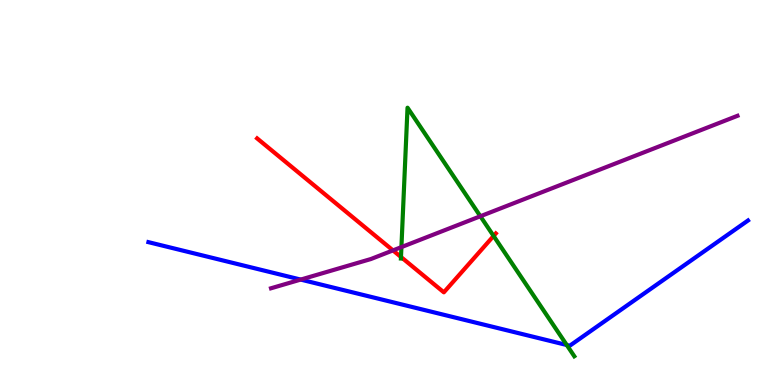[{'lines': ['blue', 'red'], 'intersections': []}, {'lines': ['green', 'red'], 'intersections': [{'x': 5.17, 'y': 3.32}, {'x': 6.37, 'y': 3.87}]}, {'lines': ['purple', 'red'], 'intersections': [{'x': 5.07, 'y': 3.5}]}, {'lines': ['blue', 'green'], 'intersections': [{'x': 7.31, 'y': 1.04}]}, {'lines': ['blue', 'purple'], 'intersections': [{'x': 3.88, 'y': 2.74}]}, {'lines': ['green', 'purple'], 'intersections': [{'x': 5.18, 'y': 3.58}, {'x': 6.2, 'y': 4.38}]}]